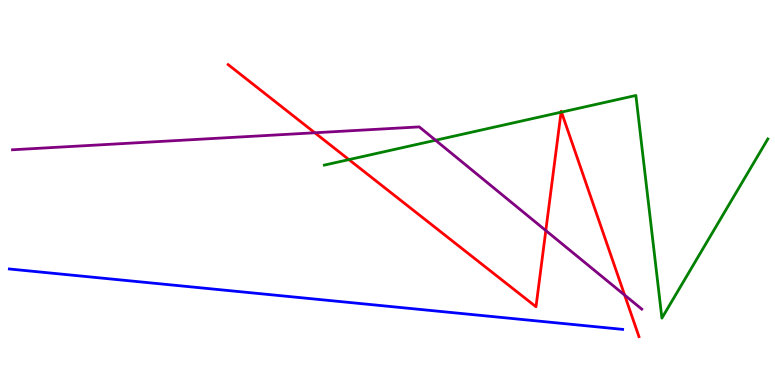[{'lines': ['blue', 'red'], 'intersections': []}, {'lines': ['green', 'red'], 'intersections': [{'x': 4.5, 'y': 5.85}, {'x': 7.24, 'y': 7.09}, {'x': 7.24, 'y': 7.09}]}, {'lines': ['purple', 'red'], 'intersections': [{'x': 4.06, 'y': 6.55}, {'x': 7.04, 'y': 4.01}, {'x': 8.06, 'y': 2.34}]}, {'lines': ['blue', 'green'], 'intersections': []}, {'lines': ['blue', 'purple'], 'intersections': []}, {'lines': ['green', 'purple'], 'intersections': [{'x': 5.62, 'y': 6.36}]}]